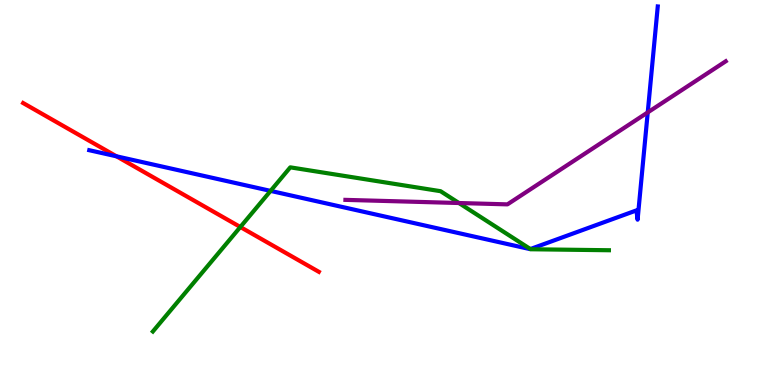[{'lines': ['blue', 'red'], 'intersections': [{'x': 1.5, 'y': 5.94}]}, {'lines': ['green', 'red'], 'intersections': [{'x': 3.1, 'y': 4.1}]}, {'lines': ['purple', 'red'], 'intersections': []}, {'lines': ['blue', 'green'], 'intersections': [{'x': 3.49, 'y': 5.04}, {'x': 6.84, 'y': 3.53}]}, {'lines': ['blue', 'purple'], 'intersections': [{'x': 8.36, 'y': 7.08}]}, {'lines': ['green', 'purple'], 'intersections': [{'x': 5.92, 'y': 4.73}]}]